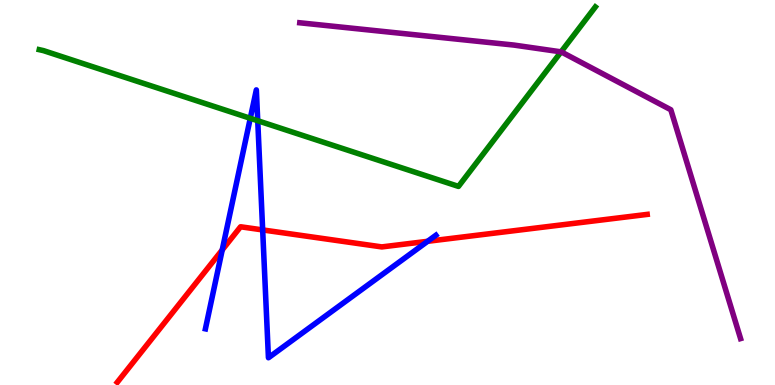[{'lines': ['blue', 'red'], 'intersections': [{'x': 2.87, 'y': 3.51}, {'x': 3.39, 'y': 4.03}, {'x': 5.52, 'y': 3.73}]}, {'lines': ['green', 'red'], 'intersections': []}, {'lines': ['purple', 'red'], 'intersections': []}, {'lines': ['blue', 'green'], 'intersections': [{'x': 3.23, 'y': 6.93}, {'x': 3.33, 'y': 6.86}]}, {'lines': ['blue', 'purple'], 'intersections': []}, {'lines': ['green', 'purple'], 'intersections': [{'x': 7.24, 'y': 8.65}]}]